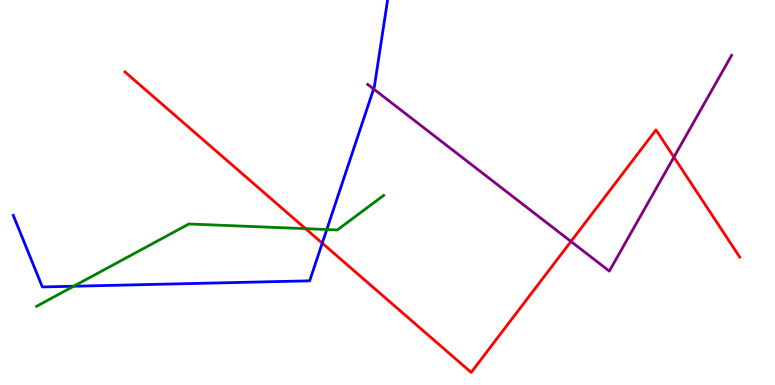[{'lines': ['blue', 'red'], 'intersections': [{'x': 4.16, 'y': 3.68}]}, {'lines': ['green', 'red'], 'intersections': [{'x': 3.94, 'y': 4.06}]}, {'lines': ['purple', 'red'], 'intersections': [{'x': 7.37, 'y': 3.73}, {'x': 8.7, 'y': 5.92}]}, {'lines': ['blue', 'green'], 'intersections': [{'x': 0.951, 'y': 2.57}, {'x': 4.22, 'y': 4.04}]}, {'lines': ['blue', 'purple'], 'intersections': [{'x': 4.82, 'y': 7.69}]}, {'lines': ['green', 'purple'], 'intersections': []}]